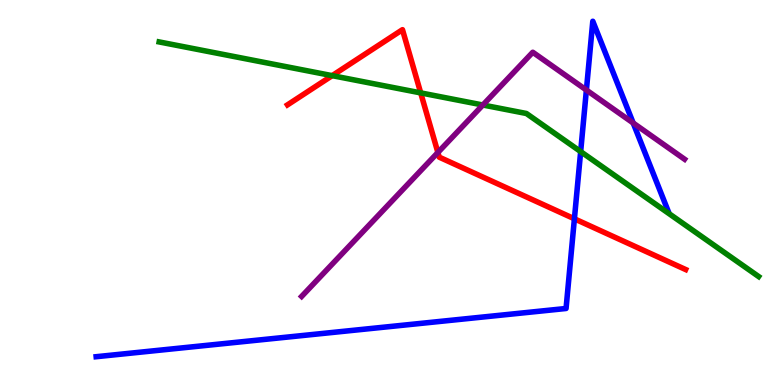[{'lines': ['blue', 'red'], 'intersections': [{'x': 7.41, 'y': 4.32}]}, {'lines': ['green', 'red'], 'intersections': [{'x': 4.29, 'y': 8.04}, {'x': 5.43, 'y': 7.59}]}, {'lines': ['purple', 'red'], 'intersections': [{'x': 5.65, 'y': 6.04}]}, {'lines': ['blue', 'green'], 'intersections': [{'x': 7.49, 'y': 6.06}]}, {'lines': ['blue', 'purple'], 'intersections': [{'x': 7.57, 'y': 7.66}, {'x': 8.17, 'y': 6.81}]}, {'lines': ['green', 'purple'], 'intersections': [{'x': 6.23, 'y': 7.27}]}]